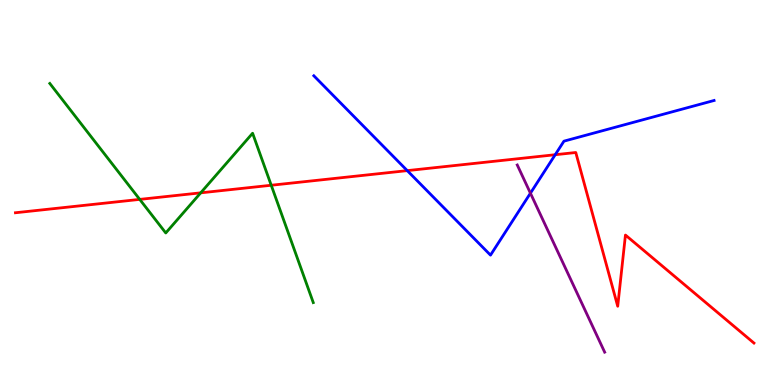[{'lines': ['blue', 'red'], 'intersections': [{'x': 5.26, 'y': 5.57}, {'x': 7.16, 'y': 5.98}]}, {'lines': ['green', 'red'], 'intersections': [{'x': 1.8, 'y': 4.82}, {'x': 2.59, 'y': 4.99}, {'x': 3.5, 'y': 5.19}]}, {'lines': ['purple', 'red'], 'intersections': []}, {'lines': ['blue', 'green'], 'intersections': []}, {'lines': ['blue', 'purple'], 'intersections': [{'x': 6.84, 'y': 4.98}]}, {'lines': ['green', 'purple'], 'intersections': []}]